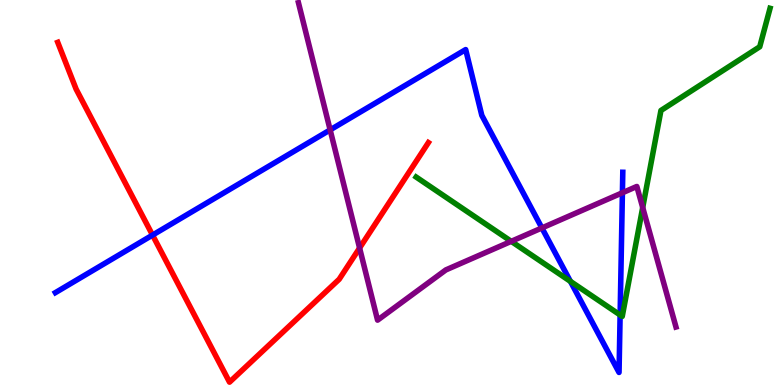[{'lines': ['blue', 'red'], 'intersections': [{'x': 1.97, 'y': 3.89}]}, {'lines': ['green', 'red'], 'intersections': []}, {'lines': ['purple', 'red'], 'intersections': [{'x': 4.64, 'y': 3.56}]}, {'lines': ['blue', 'green'], 'intersections': [{'x': 7.36, 'y': 2.69}, {'x': 8.0, 'y': 1.82}]}, {'lines': ['blue', 'purple'], 'intersections': [{'x': 4.26, 'y': 6.63}, {'x': 6.99, 'y': 4.08}, {'x': 8.03, 'y': 4.99}]}, {'lines': ['green', 'purple'], 'intersections': [{'x': 6.6, 'y': 3.73}, {'x': 8.29, 'y': 4.61}]}]